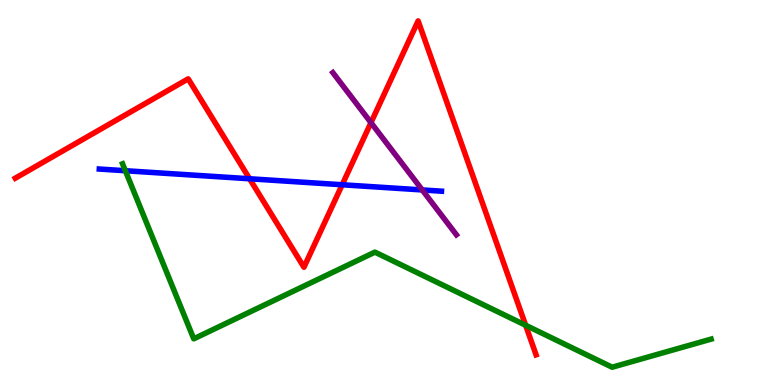[{'lines': ['blue', 'red'], 'intersections': [{'x': 3.22, 'y': 5.36}, {'x': 4.42, 'y': 5.2}]}, {'lines': ['green', 'red'], 'intersections': [{'x': 6.78, 'y': 1.55}]}, {'lines': ['purple', 'red'], 'intersections': [{'x': 4.79, 'y': 6.81}]}, {'lines': ['blue', 'green'], 'intersections': [{'x': 1.62, 'y': 5.57}]}, {'lines': ['blue', 'purple'], 'intersections': [{'x': 5.45, 'y': 5.07}]}, {'lines': ['green', 'purple'], 'intersections': []}]